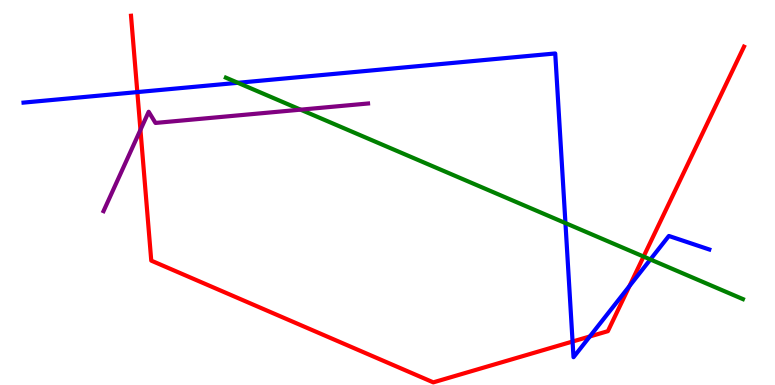[{'lines': ['blue', 'red'], 'intersections': [{'x': 1.77, 'y': 7.61}, {'x': 7.39, 'y': 1.13}, {'x': 7.61, 'y': 1.26}, {'x': 8.12, 'y': 2.57}]}, {'lines': ['green', 'red'], 'intersections': [{'x': 8.3, 'y': 3.34}]}, {'lines': ['purple', 'red'], 'intersections': [{'x': 1.81, 'y': 6.63}]}, {'lines': ['blue', 'green'], 'intersections': [{'x': 3.07, 'y': 7.85}, {'x': 7.3, 'y': 4.21}, {'x': 8.39, 'y': 3.26}]}, {'lines': ['blue', 'purple'], 'intersections': []}, {'lines': ['green', 'purple'], 'intersections': [{'x': 3.88, 'y': 7.15}]}]